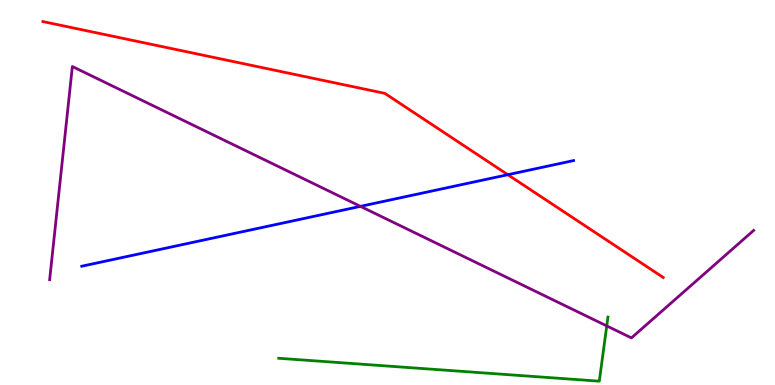[{'lines': ['blue', 'red'], 'intersections': [{'x': 6.55, 'y': 5.46}]}, {'lines': ['green', 'red'], 'intersections': []}, {'lines': ['purple', 'red'], 'intersections': []}, {'lines': ['blue', 'green'], 'intersections': []}, {'lines': ['blue', 'purple'], 'intersections': [{'x': 4.65, 'y': 4.64}]}, {'lines': ['green', 'purple'], 'intersections': [{'x': 7.83, 'y': 1.53}]}]